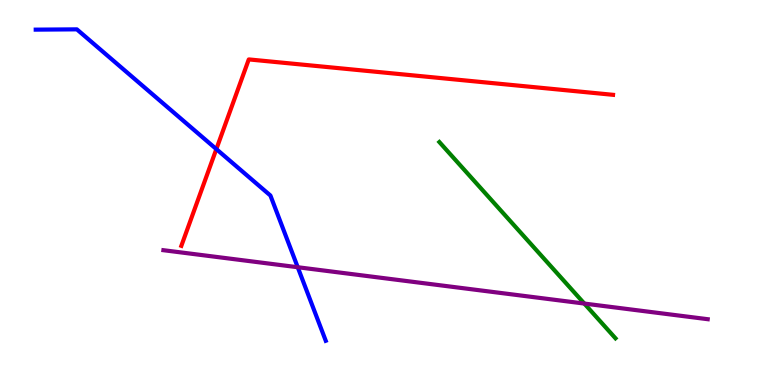[{'lines': ['blue', 'red'], 'intersections': [{'x': 2.79, 'y': 6.13}]}, {'lines': ['green', 'red'], 'intersections': []}, {'lines': ['purple', 'red'], 'intersections': []}, {'lines': ['blue', 'green'], 'intersections': []}, {'lines': ['blue', 'purple'], 'intersections': [{'x': 3.84, 'y': 3.06}]}, {'lines': ['green', 'purple'], 'intersections': [{'x': 7.54, 'y': 2.12}]}]